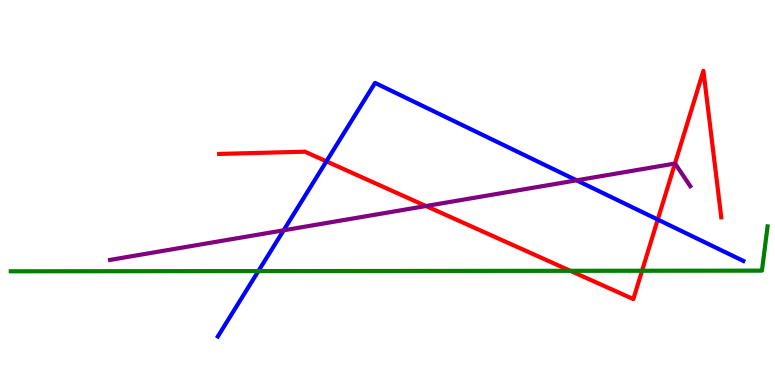[{'lines': ['blue', 'red'], 'intersections': [{'x': 4.21, 'y': 5.81}, {'x': 8.49, 'y': 4.3}]}, {'lines': ['green', 'red'], 'intersections': [{'x': 7.36, 'y': 2.97}, {'x': 8.28, 'y': 2.97}]}, {'lines': ['purple', 'red'], 'intersections': [{'x': 5.5, 'y': 4.65}, {'x': 8.71, 'y': 5.75}]}, {'lines': ['blue', 'green'], 'intersections': [{'x': 3.33, 'y': 2.96}]}, {'lines': ['blue', 'purple'], 'intersections': [{'x': 3.66, 'y': 4.02}, {'x': 7.44, 'y': 5.32}]}, {'lines': ['green', 'purple'], 'intersections': []}]